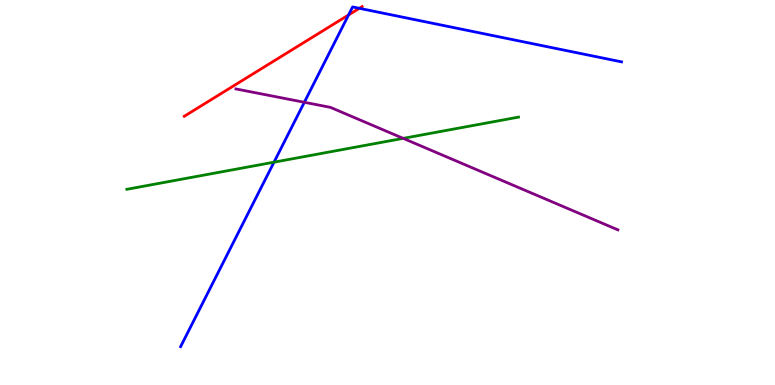[{'lines': ['blue', 'red'], 'intersections': [{'x': 4.5, 'y': 9.61}, {'x': 4.64, 'y': 9.78}]}, {'lines': ['green', 'red'], 'intersections': []}, {'lines': ['purple', 'red'], 'intersections': []}, {'lines': ['blue', 'green'], 'intersections': [{'x': 3.54, 'y': 5.79}]}, {'lines': ['blue', 'purple'], 'intersections': [{'x': 3.93, 'y': 7.34}]}, {'lines': ['green', 'purple'], 'intersections': [{'x': 5.2, 'y': 6.41}]}]